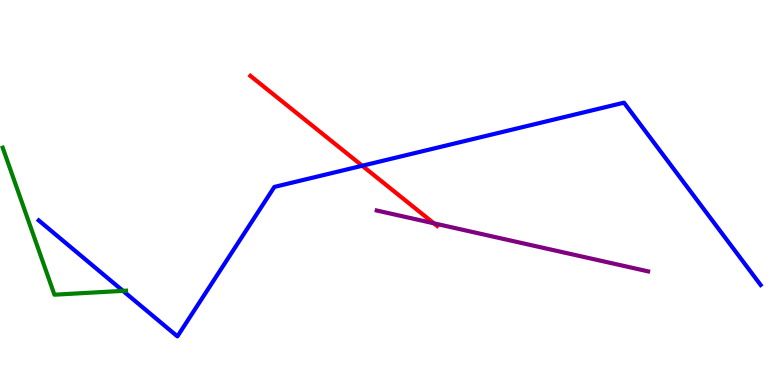[{'lines': ['blue', 'red'], 'intersections': [{'x': 4.67, 'y': 5.69}]}, {'lines': ['green', 'red'], 'intersections': []}, {'lines': ['purple', 'red'], 'intersections': [{'x': 5.6, 'y': 4.2}]}, {'lines': ['blue', 'green'], 'intersections': [{'x': 1.59, 'y': 2.45}]}, {'lines': ['blue', 'purple'], 'intersections': []}, {'lines': ['green', 'purple'], 'intersections': []}]